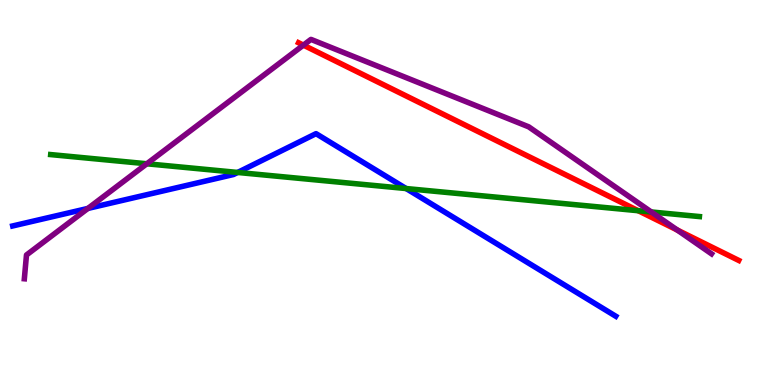[{'lines': ['blue', 'red'], 'intersections': []}, {'lines': ['green', 'red'], 'intersections': [{'x': 8.24, 'y': 4.53}]}, {'lines': ['purple', 'red'], 'intersections': [{'x': 3.91, 'y': 8.83}, {'x': 8.74, 'y': 4.03}]}, {'lines': ['blue', 'green'], 'intersections': [{'x': 3.07, 'y': 5.52}, {'x': 5.24, 'y': 5.1}]}, {'lines': ['blue', 'purple'], 'intersections': [{'x': 1.13, 'y': 4.59}]}, {'lines': ['green', 'purple'], 'intersections': [{'x': 1.89, 'y': 5.75}, {'x': 8.4, 'y': 4.49}]}]